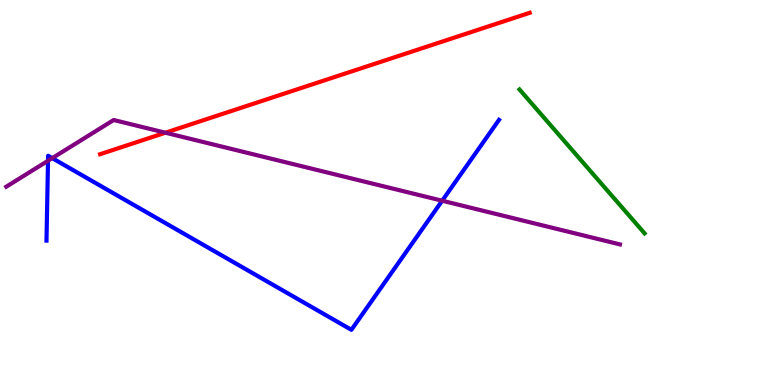[{'lines': ['blue', 'red'], 'intersections': []}, {'lines': ['green', 'red'], 'intersections': []}, {'lines': ['purple', 'red'], 'intersections': [{'x': 2.13, 'y': 6.55}]}, {'lines': ['blue', 'green'], 'intersections': []}, {'lines': ['blue', 'purple'], 'intersections': [{'x': 0.62, 'y': 5.82}, {'x': 0.674, 'y': 5.89}, {'x': 5.71, 'y': 4.79}]}, {'lines': ['green', 'purple'], 'intersections': []}]